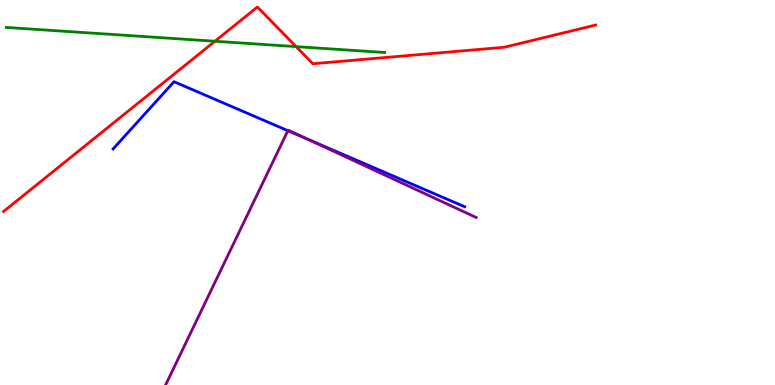[{'lines': ['blue', 'red'], 'intersections': []}, {'lines': ['green', 'red'], 'intersections': [{'x': 2.77, 'y': 8.93}, {'x': 3.82, 'y': 8.79}]}, {'lines': ['purple', 'red'], 'intersections': []}, {'lines': ['blue', 'green'], 'intersections': []}, {'lines': ['blue', 'purple'], 'intersections': [{'x': 3.71, 'y': 6.61}, {'x': 3.96, 'y': 6.39}]}, {'lines': ['green', 'purple'], 'intersections': []}]